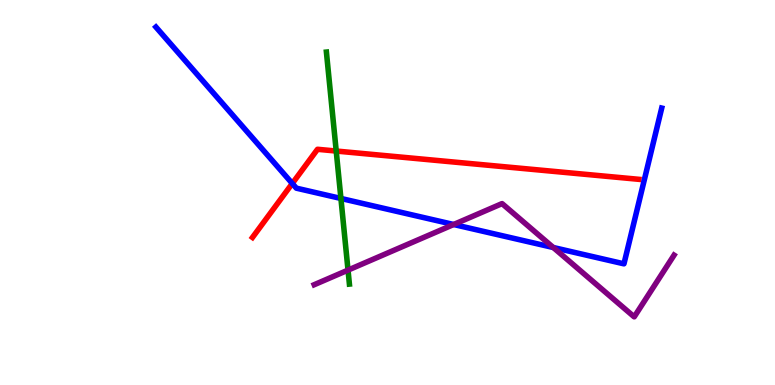[{'lines': ['blue', 'red'], 'intersections': [{'x': 3.77, 'y': 5.23}]}, {'lines': ['green', 'red'], 'intersections': [{'x': 4.34, 'y': 6.08}]}, {'lines': ['purple', 'red'], 'intersections': []}, {'lines': ['blue', 'green'], 'intersections': [{'x': 4.4, 'y': 4.85}]}, {'lines': ['blue', 'purple'], 'intersections': [{'x': 5.85, 'y': 4.17}, {'x': 7.14, 'y': 3.57}]}, {'lines': ['green', 'purple'], 'intersections': [{'x': 4.49, 'y': 2.98}]}]